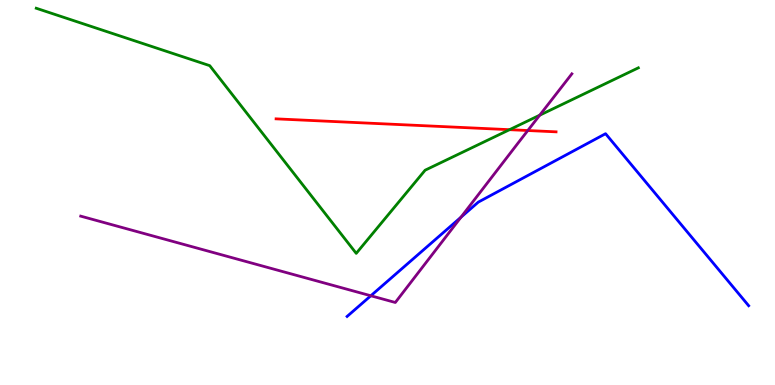[{'lines': ['blue', 'red'], 'intersections': []}, {'lines': ['green', 'red'], 'intersections': [{'x': 6.57, 'y': 6.63}]}, {'lines': ['purple', 'red'], 'intersections': [{'x': 6.81, 'y': 6.61}]}, {'lines': ['blue', 'green'], 'intersections': []}, {'lines': ['blue', 'purple'], 'intersections': [{'x': 4.78, 'y': 2.32}, {'x': 5.95, 'y': 4.36}]}, {'lines': ['green', 'purple'], 'intersections': [{'x': 6.96, 'y': 7.01}]}]